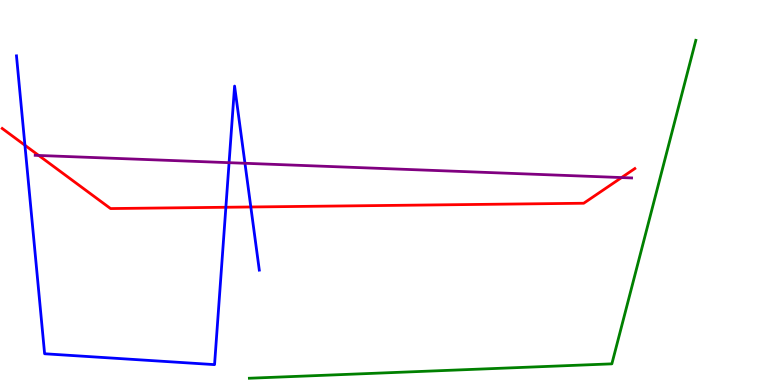[{'lines': ['blue', 'red'], 'intersections': [{'x': 0.322, 'y': 6.23}, {'x': 2.91, 'y': 4.62}, {'x': 3.24, 'y': 4.62}]}, {'lines': ['green', 'red'], 'intersections': []}, {'lines': ['purple', 'red'], 'intersections': [{'x': 0.5, 'y': 5.96}, {'x': 8.02, 'y': 5.39}]}, {'lines': ['blue', 'green'], 'intersections': []}, {'lines': ['blue', 'purple'], 'intersections': [{'x': 2.96, 'y': 5.77}, {'x': 3.16, 'y': 5.76}]}, {'lines': ['green', 'purple'], 'intersections': []}]